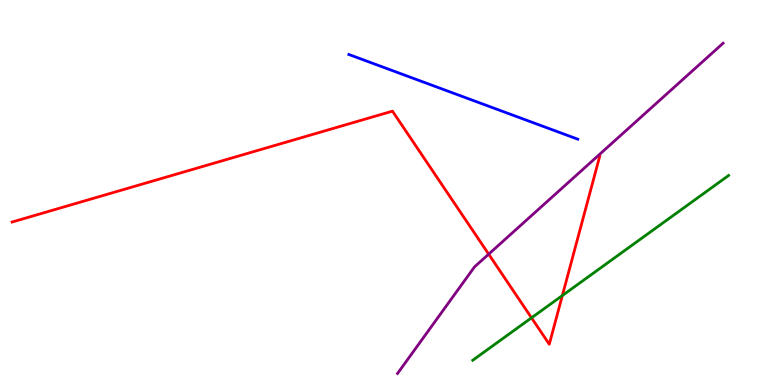[{'lines': ['blue', 'red'], 'intersections': []}, {'lines': ['green', 'red'], 'intersections': [{'x': 6.86, 'y': 1.74}, {'x': 7.26, 'y': 2.32}]}, {'lines': ['purple', 'red'], 'intersections': [{'x': 6.31, 'y': 3.4}]}, {'lines': ['blue', 'green'], 'intersections': []}, {'lines': ['blue', 'purple'], 'intersections': []}, {'lines': ['green', 'purple'], 'intersections': []}]